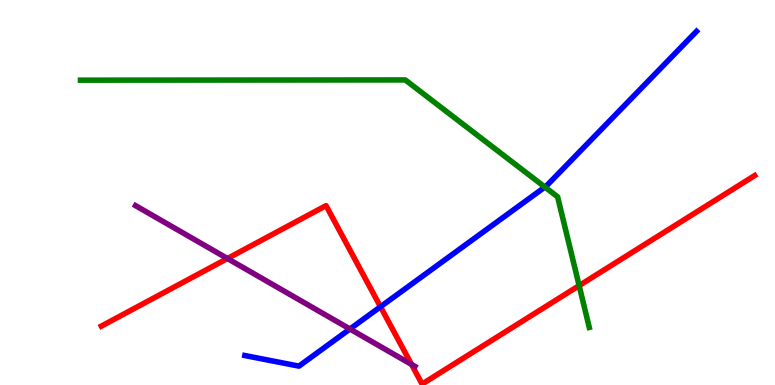[{'lines': ['blue', 'red'], 'intersections': [{'x': 4.91, 'y': 2.03}]}, {'lines': ['green', 'red'], 'intersections': [{'x': 7.47, 'y': 2.58}]}, {'lines': ['purple', 'red'], 'intersections': [{'x': 2.93, 'y': 3.29}, {'x': 5.31, 'y': 0.534}]}, {'lines': ['blue', 'green'], 'intersections': [{'x': 7.03, 'y': 5.14}]}, {'lines': ['blue', 'purple'], 'intersections': [{'x': 4.52, 'y': 1.45}]}, {'lines': ['green', 'purple'], 'intersections': []}]